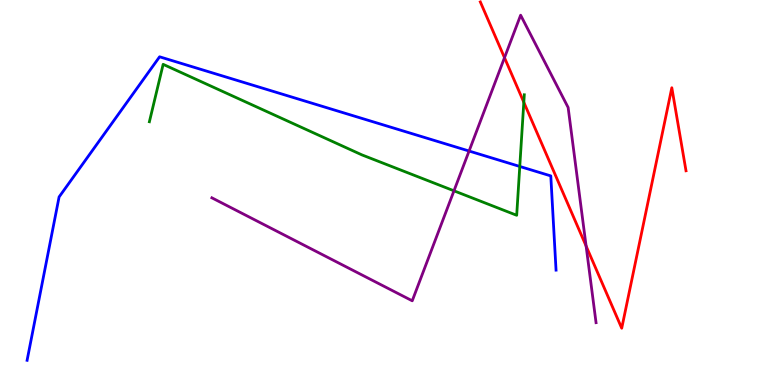[{'lines': ['blue', 'red'], 'intersections': []}, {'lines': ['green', 'red'], 'intersections': [{'x': 6.76, 'y': 7.34}]}, {'lines': ['purple', 'red'], 'intersections': [{'x': 6.51, 'y': 8.5}, {'x': 7.56, 'y': 3.61}]}, {'lines': ['blue', 'green'], 'intersections': [{'x': 6.71, 'y': 5.68}]}, {'lines': ['blue', 'purple'], 'intersections': [{'x': 6.05, 'y': 6.08}]}, {'lines': ['green', 'purple'], 'intersections': [{'x': 5.86, 'y': 5.04}]}]